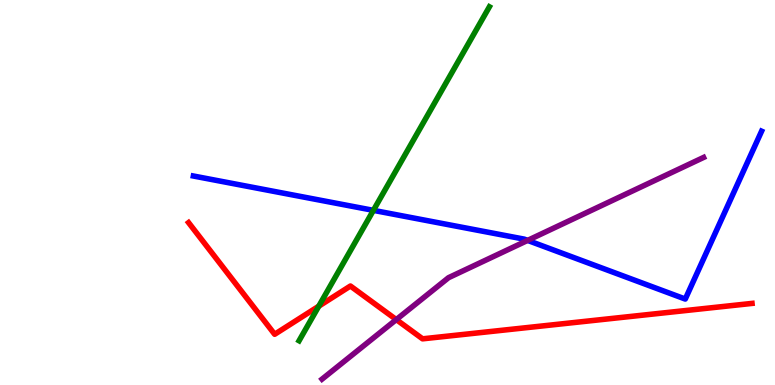[{'lines': ['blue', 'red'], 'intersections': []}, {'lines': ['green', 'red'], 'intersections': [{'x': 4.11, 'y': 2.05}]}, {'lines': ['purple', 'red'], 'intersections': [{'x': 5.11, 'y': 1.7}]}, {'lines': ['blue', 'green'], 'intersections': [{'x': 4.82, 'y': 4.54}]}, {'lines': ['blue', 'purple'], 'intersections': [{'x': 6.81, 'y': 3.76}]}, {'lines': ['green', 'purple'], 'intersections': []}]